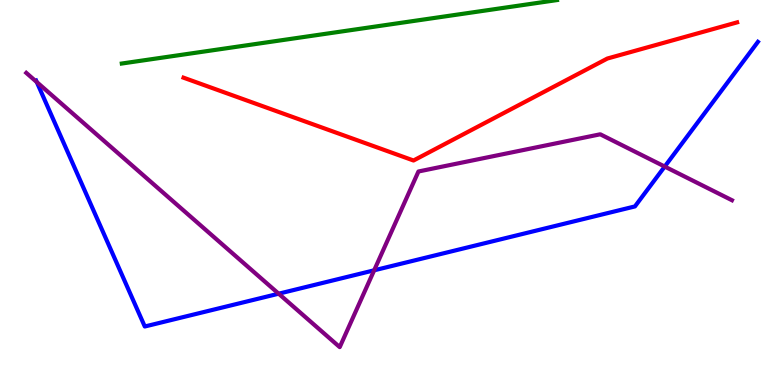[{'lines': ['blue', 'red'], 'intersections': []}, {'lines': ['green', 'red'], 'intersections': []}, {'lines': ['purple', 'red'], 'intersections': []}, {'lines': ['blue', 'green'], 'intersections': []}, {'lines': ['blue', 'purple'], 'intersections': [{'x': 0.474, 'y': 7.87}, {'x': 3.6, 'y': 2.37}, {'x': 4.83, 'y': 2.98}, {'x': 8.58, 'y': 5.67}]}, {'lines': ['green', 'purple'], 'intersections': []}]